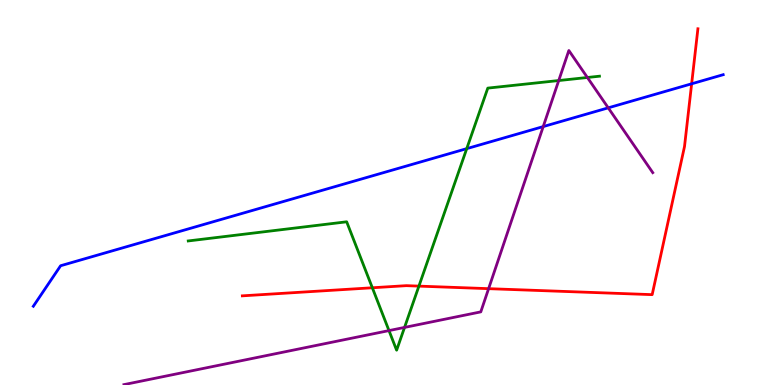[{'lines': ['blue', 'red'], 'intersections': [{'x': 8.92, 'y': 7.82}]}, {'lines': ['green', 'red'], 'intersections': [{'x': 4.8, 'y': 2.53}, {'x': 5.41, 'y': 2.57}]}, {'lines': ['purple', 'red'], 'intersections': [{'x': 6.3, 'y': 2.5}]}, {'lines': ['blue', 'green'], 'intersections': [{'x': 6.02, 'y': 6.14}]}, {'lines': ['blue', 'purple'], 'intersections': [{'x': 7.01, 'y': 6.71}, {'x': 7.85, 'y': 7.2}]}, {'lines': ['green', 'purple'], 'intersections': [{'x': 5.02, 'y': 1.41}, {'x': 5.22, 'y': 1.5}, {'x': 7.21, 'y': 7.91}, {'x': 7.58, 'y': 7.99}]}]